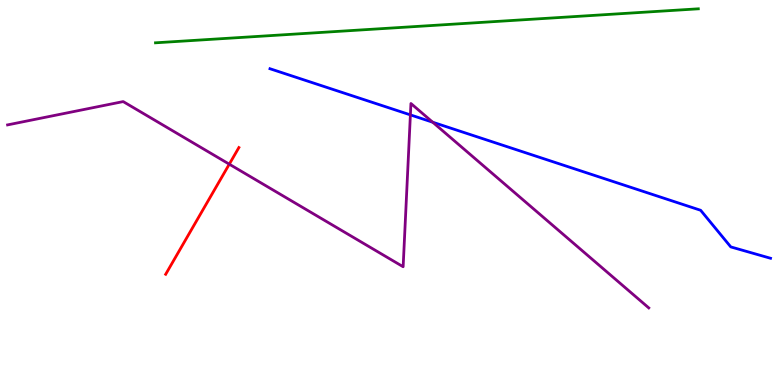[{'lines': ['blue', 'red'], 'intersections': []}, {'lines': ['green', 'red'], 'intersections': []}, {'lines': ['purple', 'red'], 'intersections': [{'x': 2.96, 'y': 5.74}]}, {'lines': ['blue', 'green'], 'intersections': []}, {'lines': ['blue', 'purple'], 'intersections': [{'x': 5.3, 'y': 7.02}, {'x': 5.58, 'y': 6.83}]}, {'lines': ['green', 'purple'], 'intersections': []}]